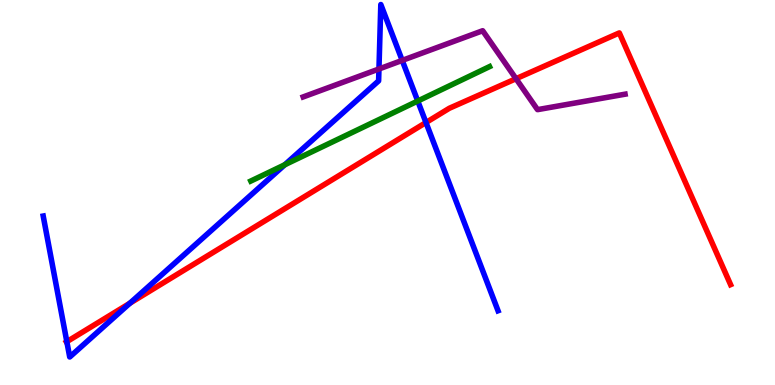[{'lines': ['blue', 'red'], 'intersections': [{'x': 0.862, 'y': 1.13}, {'x': 1.68, 'y': 2.12}, {'x': 5.5, 'y': 6.82}]}, {'lines': ['green', 'red'], 'intersections': []}, {'lines': ['purple', 'red'], 'intersections': [{'x': 6.66, 'y': 7.96}]}, {'lines': ['blue', 'green'], 'intersections': [{'x': 3.67, 'y': 5.72}, {'x': 5.39, 'y': 7.38}]}, {'lines': ['blue', 'purple'], 'intersections': [{'x': 4.89, 'y': 8.21}, {'x': 5.19, 'y': 8.43}]}, {'lines': ['green', 'purple'], 'intersections': []}]